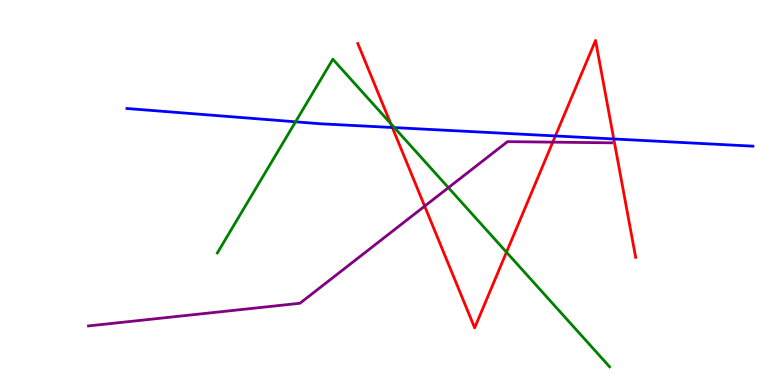[{'lines': ['blue', 'red'], 'intersections': [{'x': 5.06, 'y': 6.69}, {'x': 7.17, 'y': 6.47}, {'x': 7.92, 'y': 6.39}]}, {'lines': ['green', 'red'], 'intersections': [{'x': 5.04, 'y': 6.79}, {'x': 6.54, 'y': 3.45}]}, {'lines': ['purple', 'red'], 'intersections': [{'x': 5.48, 'y': 4.64}, {'x': 7.13, 'y': 6.31}]}, {'lines': ['blue', 'green'], 'intersections': [{'x': 3.81, 'y': 6.84}, {'x': 5.09, 'y': 6.69}]}, {'lines': ['blue', 'purple'], 'intersections': []}, {'lines': ['green', 'purple'], 'intersections': [{'x': 5.79, 'y': 5.13}]}]